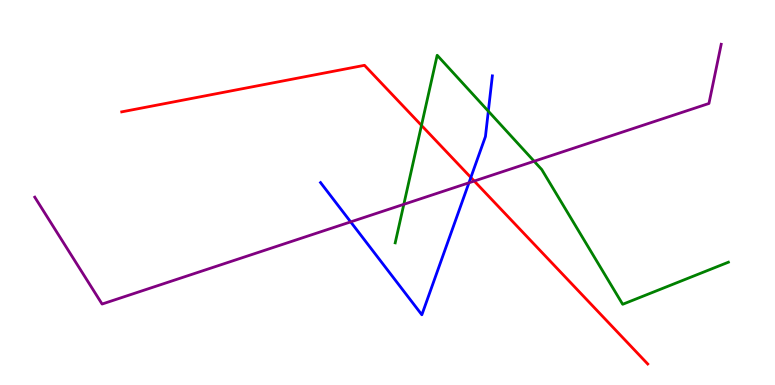[{'lines': ['blue', 'red'], 'intersections': [{'x': 6.08, 'y': 5.39}]}, {'lines': ['green', 'red'], 'intersections': [{'x': 5.44, 'y': 6.74}]}, {'lines': ['purple', 'red'], 'intersections': [{'x': 6.12, 'y': 5.3}]}, {'lines': ['blue', 'green'], 'intersections': [{'x': 6.3, 'y': 7.11}]}, {'lines': ['blue', 'purple'], 'intersections': [{'x': 4.52, 'y': 4.24}, {'x': 6.05, 'y': 5.25}]}, {'lines': ['green', 'purple'], 'intersections': [{'x': 5.21, 'y': 4.69}, {'x': 6.89, 'y': 5.81}]}]